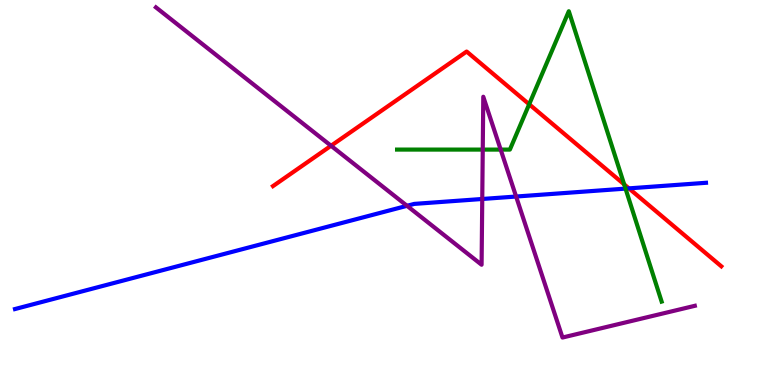[{'lines': ['blue', 'red'], 'intersections': [{'x': 8.11, 'y': 5.11}]}, {'lines': ['green', 'red'], 'intersections': [{'x': 6.83, 'y': 7.29}, {'x': 8.05, 'y': 5.21}]}, {'lines': ['purple', 'red'], 'intersections': [{'x': 4.27, 'y': 6.21}]}, {'lines': ['blue', 'green'], 'intersections': [{'x': 8.07, 'y': 5.1}]}, {'lines': ['blue', 'purple'], 'intersections': [{'x': 5.25, 'y': 4.65}, {'x': 6.22, 'y': 4.83}, {'x': 6.66, 'y': 4.9}]}, {'lines': ['green', 'purple'], 'intersections': [{'x': 6.23, 'y': 6.11}, {'x': 6.46, 'y': 6.11}]}]